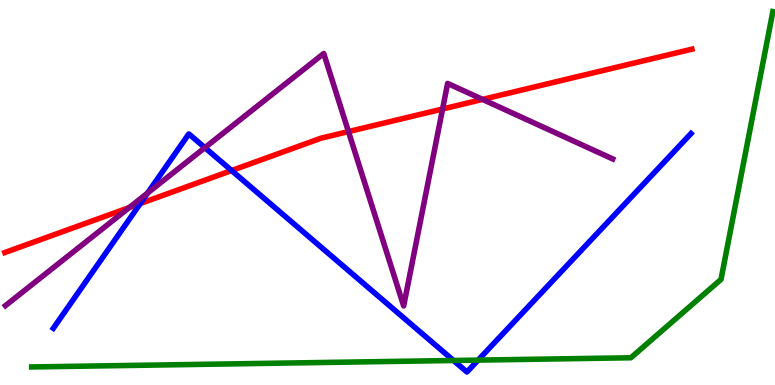[{'lines': ['blue', 'red'], 'intersections': [{'x': 1.81, 'y': 4.71}, {'x': 2.99, 'y': 5.57}]}, {'lines': ['green', 'red'], 'intersections': []}, {'lines': ['purple', 'red'], 'intersections': [{'x': 1.67, 'y': 4.61}, {'x': 4.5, 'y': 6.58}, {'x': 5.71, 'y': 7.17}, {'x': 6.23, 'y': 7.42}]}, {'lines': ['blue', 'green'], 'intersections': [{'x': 5.85, 'y': 0.637}, {'x': 6.17, 'y': 0.646}]}, {'lines': ['blue', 'purple'], 'intersections': [{'x': 1.9, 'y': 4.99}, {'x': 2.64, 'y': 6.16}]}, {'lines': ['green', 'purple'], 'intersections': []}]